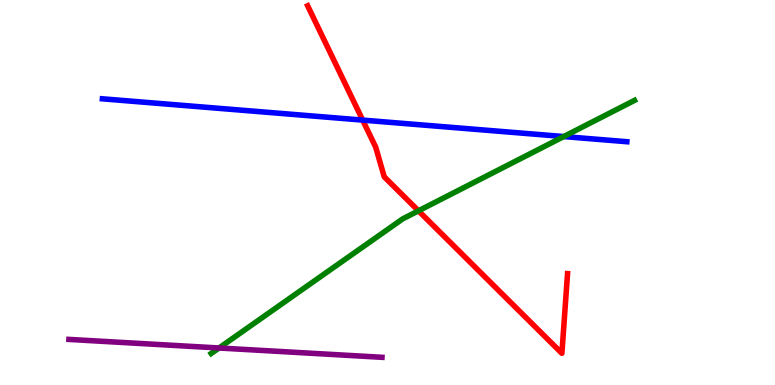[{'lines': ['blue', 'red'], 'intersections': [{'x': 4.68, 'y': 6.88}]}, {'lines': ['green', 'red'], 'intersections': [{'x': 5.4, 'y': 4.52}]}, {'lines': ['purple', 'red'], 'intersections': []}, {'lines': ['blue', 'green'], 'intersections': [{'x': 7.27, 'y': 6.45}]}, {'lines': ['blue', 'purple'], 'intersections': []}, {'lines': ['green', 'purple'], 'intersections': [{'x': 2.83, 'y': 0.961}]}]